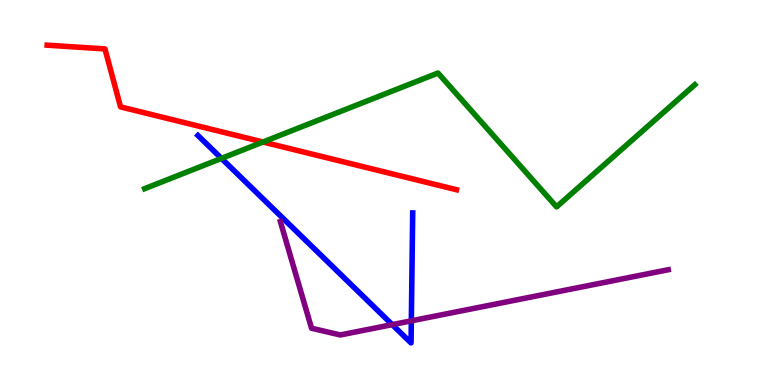[{'lines': ['blue', 'red'], 'intersections': []}, {'lines': ['green', 'red'], 'intersections': [{'x': 3.39, 'y': 6.31}]}, {'lines': ['purple', 'red'], 'intersections': []}, {'lines': ['blue', 'green'], 'intersections': [{'x': 2.86, 'y': 5.89}]}, {'lines': ['blue', 'purple'], 'intersections': [{'x': 5.06, 'y': 1.57}, {'x': 5.31, 'y': 1.67}]}, {'lines': ['green', 'purple'], 'intersections': []}]